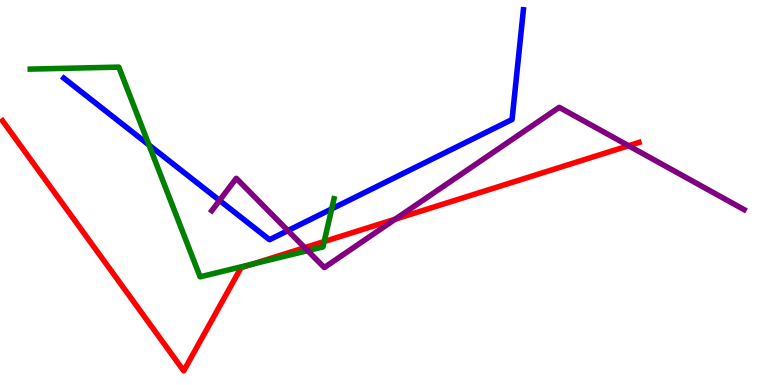[{'lines': ['blue', 'red'], 'intersections': []}, {'lines': ['green', 'red'], 'intersections': [{'x': 3.27, 'y': 3.15}, {'x': 4.18, 'y': 3.73}]}, {'lines': ['purple', 'red'], 'intersections': [{'x': 3.93, 'y': 3.57}, {'x': 5.1, 'y': 4.31}, {'x': 8.11, 'y': 6.21}]}, {'lines': ['blue', 'green'], 'intersections': [{'x': 1.92, 'y': 6.23}, {'x': 4.28, 'y': 4.57}]}, {'lines': ['blue', 'purple'], 'intersections': [{'x': 2.83, 'y': 4.79}, {'x': 3.71, 'y': 4.01}]}, {'lines': ['green', 'purple'], 'intersections': [{'x': 3.97, 'y': 3.49}]}]